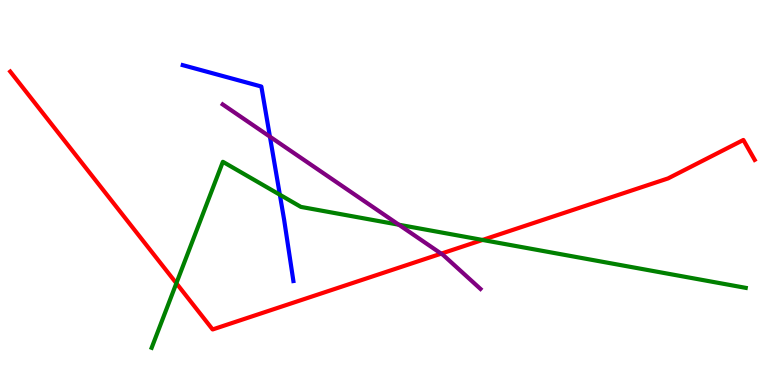[{'lines': ['blue', 'red'], 'intersections': []}, {'lines': ['green', 'red'], 'intersections': [{'x': 2.28, 'y': 2.64}, {'x': 6.23, 'y': 3.77}]}, {'lines': ['purple', 'red'], 'intersections': [{'x': 5.69, 'y': 3.41}]}, {'lines': ['blue', 'green'], 'intersections': [{'x': 3.61, 'y': 4.94}]}, {'lines': ['blue', 'purple'], 'intersections': [{'x': 3.48, 'y': 6.45}]}, {'lines': ['green', 'purple'], 'intersections': [{'x': 5.15, 'y': 4.16}]}]